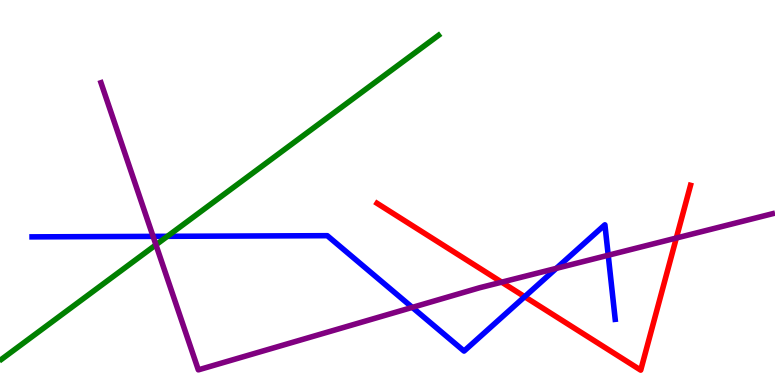[{'lines': ['blue', 'red'], 'intersections': [{'x': 6.77, 'y': 2.29}]}, {'lines': ['green', 'red'], 'intersections': []}, {'lines': ['purple', 'red'], 'intersections': [{'x': 6.47, 'y': 2.67}, {'x': 8.73, 'y': 3.82}]}, {'lines': ['blue', 'green'], 'intersections': [{'x': 2.16, 'y': 3.86}]}, {'lines': ['blue', 'purple'], 'intersections': [{'x': 1.98, 'y': 3.86}, {'x': 5.32, 'y': 2.02}, {'x': 7.18, 'y': 3.03}, {'x': 7.85, 'y': 3.37}]}, {'lines': ['green', 'purple'], 'intersections': [{'x': 2.01, 'y': 3.64}]}]